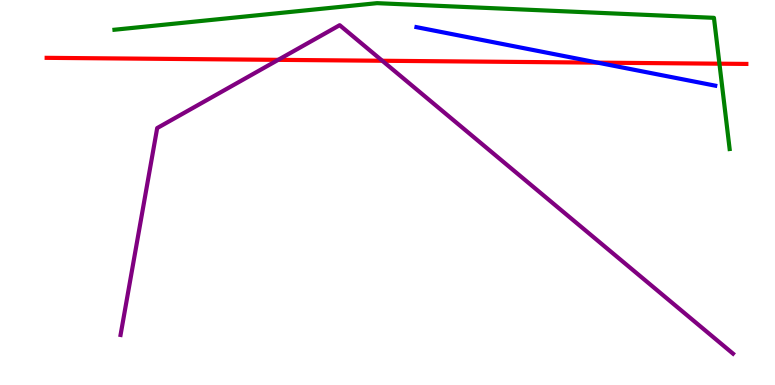[{'lines': ['blue', 'red'], 'intersections': [{'x': 7.71, 'y': 8.37}]}, {'lines': ['green', 'red'], 'intersections': [{'x': 9.28, 'y': 8.35}]}, {'lines': ['purple', 'red'], 'intersections': [{'x': 3.59, 'y': 8.45}, {'x': 4.93, 'y': 8.42}]}, {'lines': ['blue', 'green'], 'intersections': []}, {'lines': ['blue', 'purple'], 'intersections': []}, {'lines': ['green', 'purple'], 'intersections': []}]